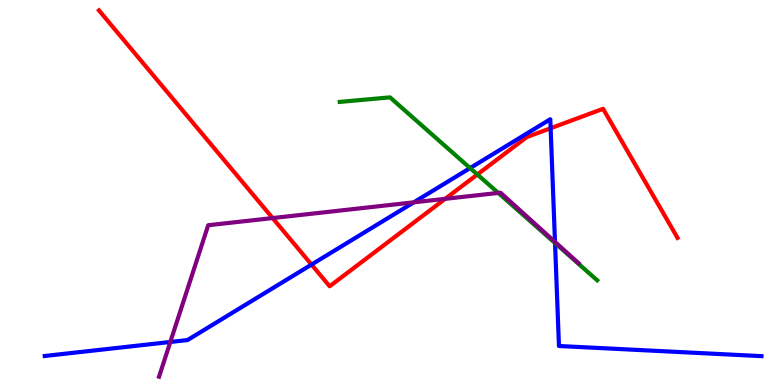[{'lines': ['blue', 'red'], 'intersections': [{'x': 4.02, 'y': 3.13}, {'x': 7.1, 'y': 6.67}]}, {'lines': ['green', 'red'], 'intersections': [{'x': 6.16, 'y': 5.47}]}, {'lines': ['purple', 'red'], 'intersections': [{'x': 3.52, 'y': 4.34}, {'x': 5.74, 'y': 4.84}]}, {'lines': ['blue', 'green'], 'intersections': [{'x': 6.07, 'y': 5.63}, {'x': 7.16, 'y': 3.69}]}, {'lines': ['blue', 'purple'], 'intersections': [{'x': 2.2, 'y': 1.12}, {'x': 5.34, 'y': 4.74}, {'x': 7.16, 'y': 3.72}]}, {'lines': ['green', 'purple'], 'intersections': [{'x': 6.43, 'y': 4.99}]}]